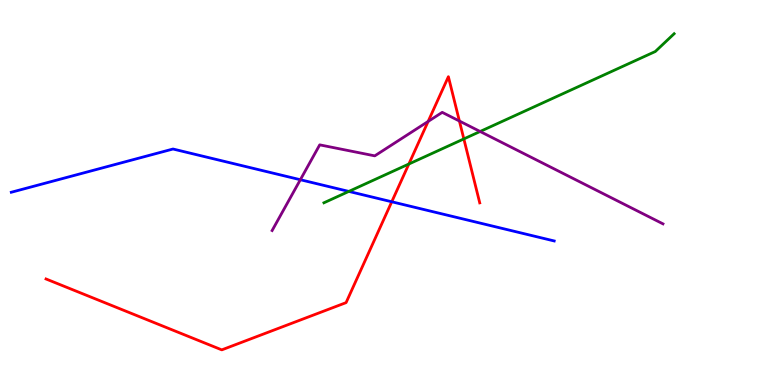[{'lines': ['blue', 'red'], 'intersections': [{'x': 5.05, 'y': 4.76}]}, {'lines': ['green', 'red'], 'intersections': [{'x': 5.28, 'y': 5.74}, {'x': 5.99, 'y': 6.39}]}, {'lines': ['purple', 'red'], 'intersections': [{'x': 5.52, 'y': 6.85}, {'x': 5.93, 'y': 6.86}]}, {'lines': ['blue', 'green'], 'intersections': [{'x': 4.5, 'y': 5.03}]}, {'lines': ['blue', 'purple'], 'intersections': [{'x': 3.88, 'y': 5.33}]}, {'lines': ['green', 'purple'], 'intersections': [{'x': 6.2, 'y': 6.58}]}]